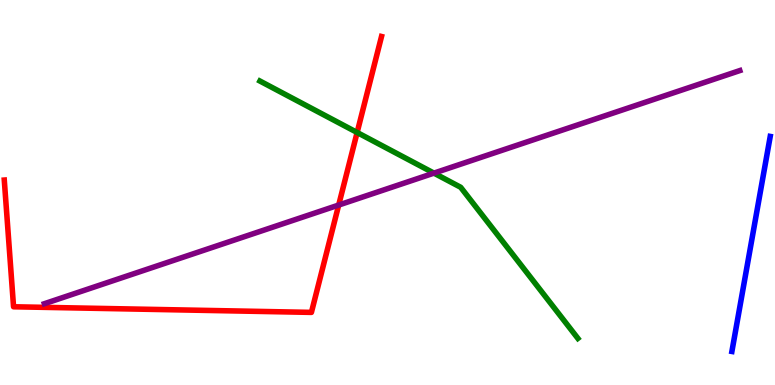[{'lines': ['blue', 'red'], 'intersections': []}, {'lines': ['green', 'red'], 'intersections': [{'x': 4.61, 'y': 6.56}]}, {'lines': ['purple', 'red'], 'intersections': [{'x': 4.37, 'y': 4.67}]}, {'lines': ['blue', 'green'], 'intersections': []}, {'lines': ['blue', 'purple'], 'intersections': []}, {'lines': ['green', 'purple'], 'intersections': [{'x': 5.6, 'y': 5.5}]}]